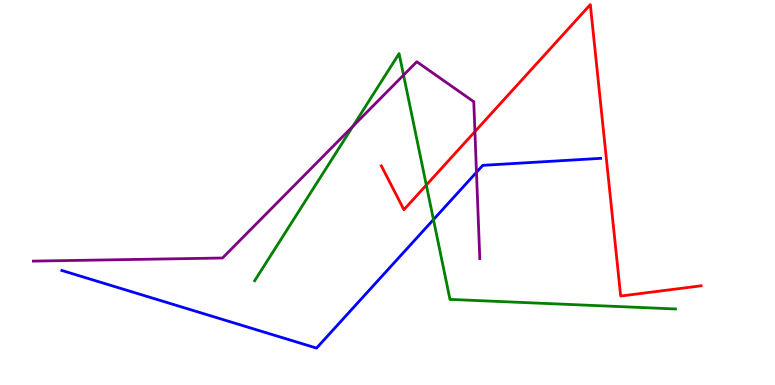[{'lines': ['blue', 'red'], 'intersections': []}, {'lines': ['green', 'red'], 'intersections': [{'x': 5.5, 'y': 5.19}]}, {'lines': ['purple', 'red'], 'intersections': [{'x': 6.13, 'y': 6.58}]}, {'lines': ['blue', 'green'], 'intersections': [{'x': 5.59, 'y': 4.3}]}, {'lines': ['blue', 'purple'], 'intersections': [{'x': 6.15, 'y': 5.52}]}, {'lines': ['green', 'purple'], 'intersections': [{'x': 4.55, 'y': 6.72}, {'x': 5.21, 'y': 8.05}]}]